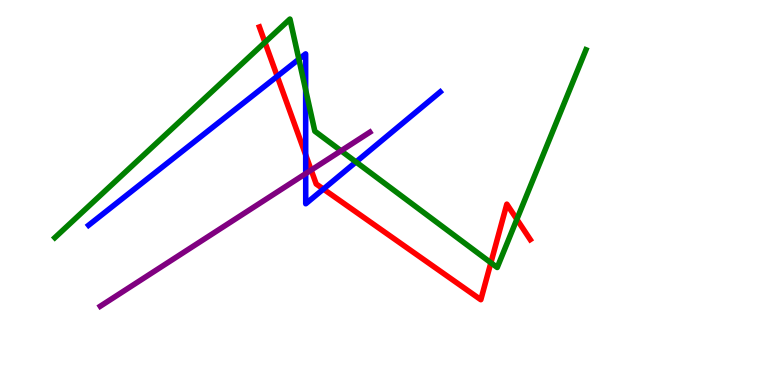[{'lines': ['blue', 'red'], 'intersections': [{'x': 3.58, 'y': 8.02}, {'x': 3.94, 'y': 5.98}, {'x': 4.17, 'y': 5.09}]}, {'lines': ['green', 'red'], 'intersections': [{'x': 3.42, 'y': 8.9}, {'x': 6.33, 'y': 3.18}, {'x': 6.67, 'y': 4.3}]}, {'lines': ['purple', 'red'], 'intersections': [{'x': 4.02, 'y': 5.58}]}, {'lines': ['blue', 'green'], 'intersections': [{'x': 3.86, 'y': 8.46}, {'x': 3.94, 'y': 7.67}, {'x': 4.59, 'y': 5.79}]}, {'lines': ['blue', 'purple'], 'intersections': [{'x': 3.94, 'y': 5.49}]}, {'lines': ['green', 'purple'], 'intersections': [{'x': 4.4, 'y': 6.08}]}]